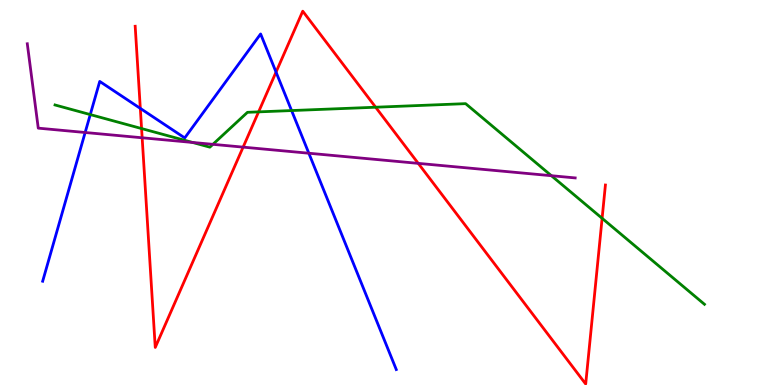[{'lines': ['blue', 'red'], 'intersections': [{'x': 1.81, 'y': 7.18}, {'x': 3.56, 'y': 8.13}]}, {'lines': ['green', 'red'], 'intersections': [{'x': 1.83, 'y': 6.66}, {'x': 3.34, 'y': 7.09}, {'x': 4.85, 'y': 7.21}, {'x': 7.77, 'y': 4.33}]}, {'lines': ['purple', 'red'], 'intersections': [{'x': 1.83, 'y': 6.42}, {'x': 3.14, 'y': 6.18}, {'x': 5.4, 'y': 5.76}]}, {'lines': ['blue', 'green'], 'intersections': [{'x': 1.16, 'y': 7.02}, {'x': 3.76, 'y': 7.13}]}, {'lines': ['blue', 'purple'], 'intersections': [{'x': 1.1, 'y': 6.56}, {'x': 3.98, 'y': 6.02}]}, {'lines': ['green', 'purple'], 'intersections': [{'x': 2.48, 'y': 6.3}, {'x': 2.75, 'y': 6.25}, {'x': 7.11, 'y': 5.44}]}]